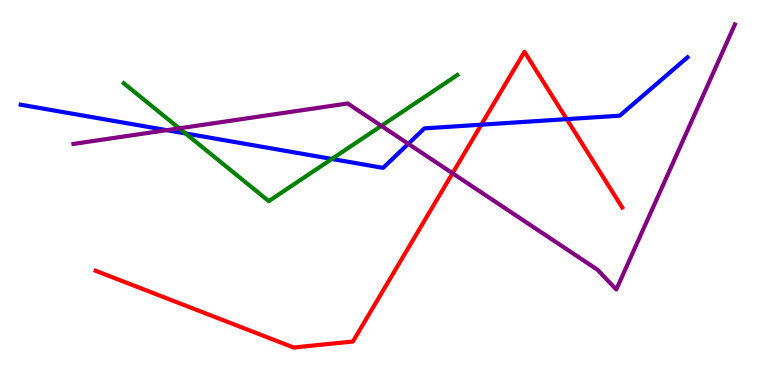[{'lines': ['blue', 'red'], 'intersections': [{'x': 6.21, 'y': 6.76}, {'x': 7.31, 'y': 6.91}]}, {'lines': ['green', 'red'], 'intersections': []}, {'lines': ['purple', 'red'], 'intersections': [{'x': 5.84, 'y': 5.5}]}, {'lines': ['blue', 'green'], 'intersections': [{'x': 2.39, 'y': 6.53}, {'x': 4.28, 'y': 5.87}]}, {'lines': ['blue', 'purple'], 'intersections': [{'x': 2.15, 'y': 6.62}, {'x': 5.27, 'y': 6.26}]}, {'lines': ['green', 'purple'], 'intersections': [{'x': 2.31, 'y': 6.67}, {'x': 4.92, 'y': 6.73}]}]